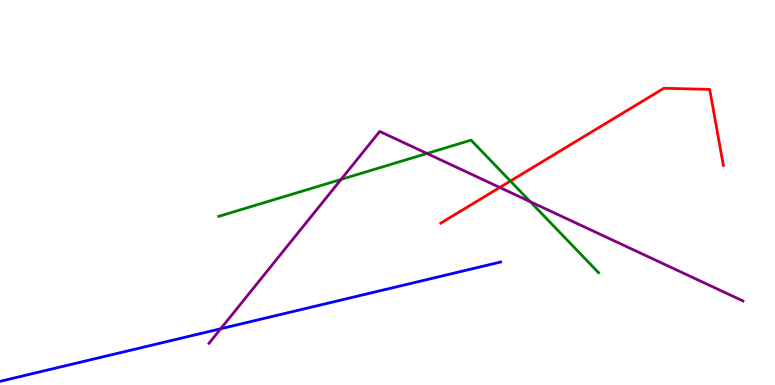[{'lines': ['blue', 'red'], 'intersections': []}, {'lines': ['green', 'red'], 'intersections': [{'x': 6.59, 'y': 5.3}]}, {'lines': ['purple', 'red'], 'intersections': [{'x': 6.45, 'y': 5.13}]}, {'lines': ['blue', 'green'], 'intersections': []}, {'lines': ['blue', 'purple'], 'intersections': [{'x': 2.85, 'y': 1.46}]}, {'lines': ['green', 'purple'], 'intersections': [{'x': 4.4, 'y': 5.34}, {'x': 5.51, 'y': 6.01}, {'x': 6.84, 'y': 4.76}]}]